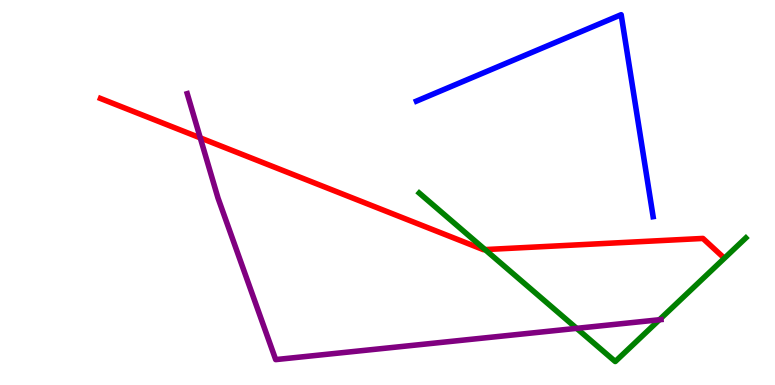[{'lines': ['blue', 'red'], 'intersections': []}, {'lines': ['green', 'red'], 'intersections': [{'x': 6.26, 'y': 3.52}]}, {'lines': ['purple', 'red'], 'intersections': [{'x': 2.58, 'y': 6.42}]}, {'lines': ['blue', 'green'], 'intersections': []}, {'lines': ['blue', 'purple'], 'intersections': []}, {'lines': ['green', 'purple'], 'intersections': [{'x': 7.44, 'y': 1.47}, {'x': 8.51, 'y': 1.69}]}]